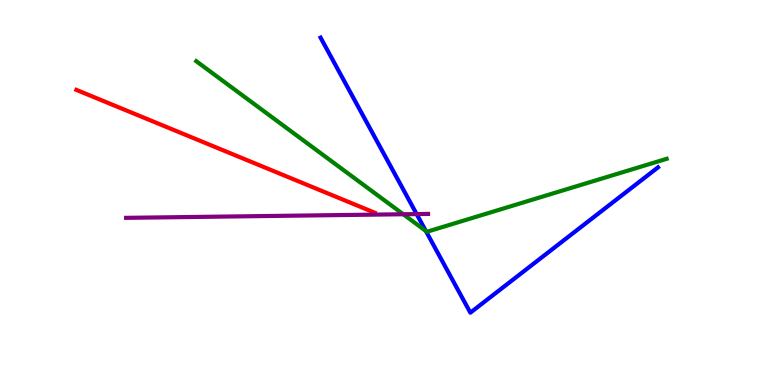[{'lines': ['blue', 'red'], 'intersections': []}, {'lines': ['green', 'red'], 'intersections': []}, {'lines': ['purple', 'red'], 'intersections': []}, {'lines': ['blue', 'green'], 'intersections': [{'x': 5.49, 'y': 4.0}]}, {'lines': ['blue', 'purple'], 'intersections': [{'x': 5.38, 'y': 4.44}]}, {'lines': ['green', 'purple'], 'intersections': [{'x': 5.2, 'y': 4.44}]}]